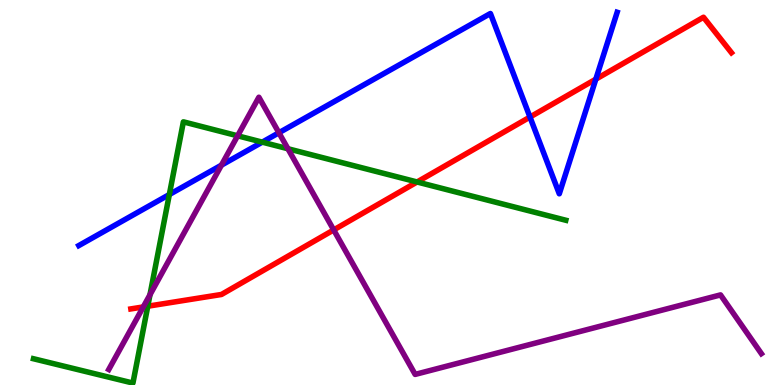[{'lines': ['blue', 'red'], 'intersections': [{'x': 6.84, 'y': 6.96}, {'x': 7.69, 'y': 7.94}]}, {'lines': ['green', 'red'], 'intersections': [{'x': 1.91, 'y': 2.05}, {'x': 5.38, 'y': 5.27}]}, {'lines': ['purple', 'red'], 'intersections': [{'x': 1.85, 'y': 2.03}, {'x': 4.31, 'y': 4.03}]}, {'lines': ['blue', 'green'], 'intersections': [{'x': 2.19, 'y': 4.95}, {'x': 3.38, 'y': 6.31}]}, {'lines': ['blue', 'purple'], 'intersections': [{'x': 2.86, 'y': 5.71}, {'x': 3.6, 'y': 6.55}]}, {'lines': ['green', 'purple'], 'intersections': [{'x': 1.94, 'y': 2.34}, {'x': 3.07, 'y': 6.47}, {'x': 3.72, 'y': 6.14}]}]